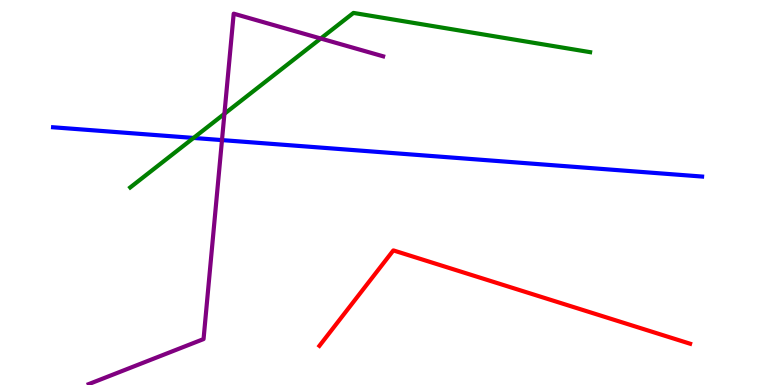[{'lines': ['blue', 'red'], 'intersections': []}, {'lines': ['green', 'red'], 'intersections': []}, {'lines': ['purple', 'red'], 'intersections': []}, {'lines': ['blue', 'green'], 'intersections': [{'x': 2.5, 'y': 6.42}]}, {'lines': ['blue', 'purple'], 'intersections': [{'x': 2.86, 'y': 6.36}]}, {'lines': ['green', 'purple'], 'intersections': [{'x': 2.9, 'y': 7.04}, {'x': 4.14, 'y': 9.0}]}]